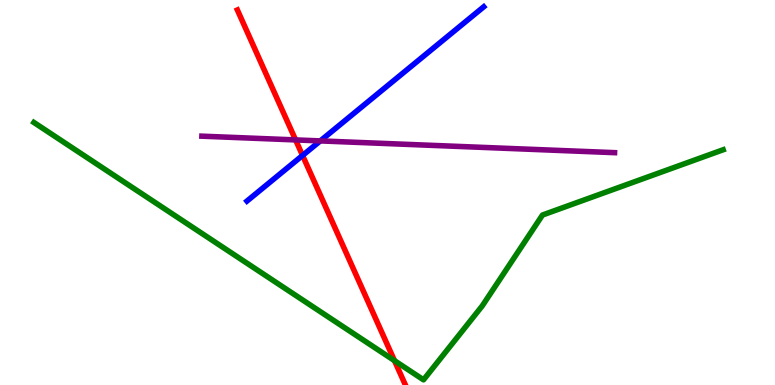[{'lines': ['blue', 'red'], 'intersections': [{'x': 3.9, 'y': 5.96}]}, {'lines': ['green', 'red'], 'intersections': [{'x': 5.09, 'y': 0.632}]}, {'lines': ['purple', 'red'], 'intersections': [{'x': 3.81, 'y': 6.37}]}, {'lines': ['blue', 'green'], 'intersections': []}, {'lines': ['blue', 'purple'], 'intersections': [{'x': 4.13, 'y': 6.34}]}, {'lines': ['green', 'purple'], 'intersections': []}]